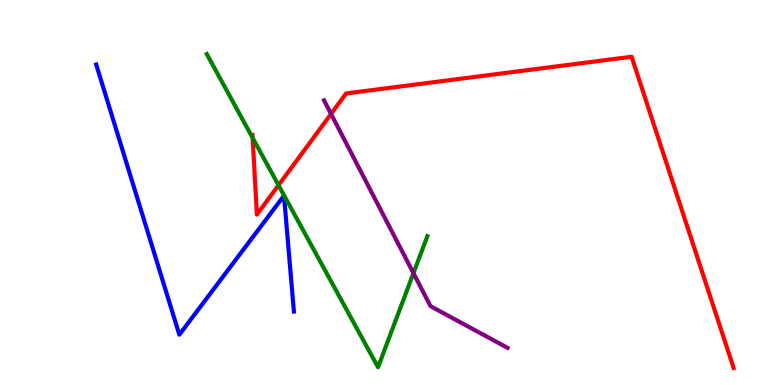[{'lines': ['blue', 'red'], 'intersections': []}, {'lines': ['green', 'red'], 'intersections': [{'x': 3.26, 'y': 6.42}, {'x': 3.59, 'y': 5.19}]}, {'lines': ['purple', 'red'], 'intersections': [{'x': 4.27, 'y': 7.04}]}, {'lines': ['blue', 'green'], 'intersections': []}, {'lines': ['blue', 'purple'], 'intersections': []}, {'lines': ['green', 'purple'], 'intersections': [{'x': 5.33, 'y': 2.9}]}]